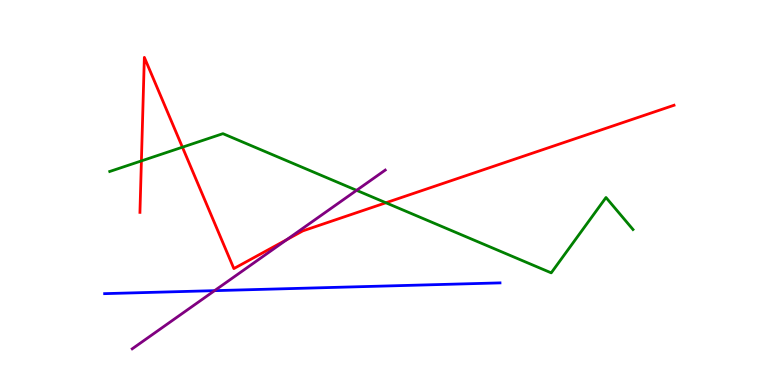[{'lines': ['blue', 'red'], 'intersections': []}, {'lines': ['green', 'red'], 'intersections': [{'x': 1.82, 'y': 5.82}, {'x': 2.35, 'y': 6.18}, {'x': 4.98, 'y': 4.73}]}, {'lines': ['purple', 'red'], 'intersections': [{'x': 3.7, 'y': 3.78}]}, {'lines': ['blue', 'green'], 'intersections': []}, {'lines': ['blue', 'purple'], 'intersections': [{'x': 2.77, 'y': 2.45}]}, {'lines': ['green', 'purple'], 'intersections': [{'x': 4.6, 'y': 5.06}]}]